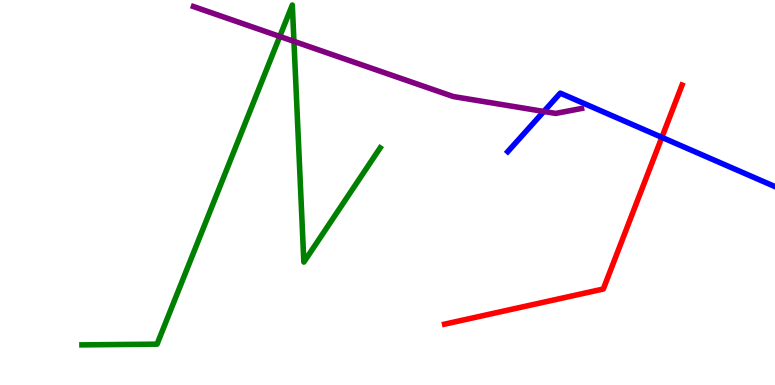[{'lines': ['blue', 'red'], 'intersections': [{'x': 8.54, 'y': 6.43}]}, {'lines': ['green', 'red'], 'intersections': []}, {'lines': ['purple', 'red'], 'intersections': []}, {'lines': ['blue', 'green'], 'intersections': []}, {'lines': ['blue', 'purple'], 'intersections': [{'x': 7.02, 'y': 7.1}]}, {'lines': ['green', 'purple'], 'intersections': [{'x': 3.61, 'y': 9.05}, {'x': 3.79, 'y': 8.93}]}]